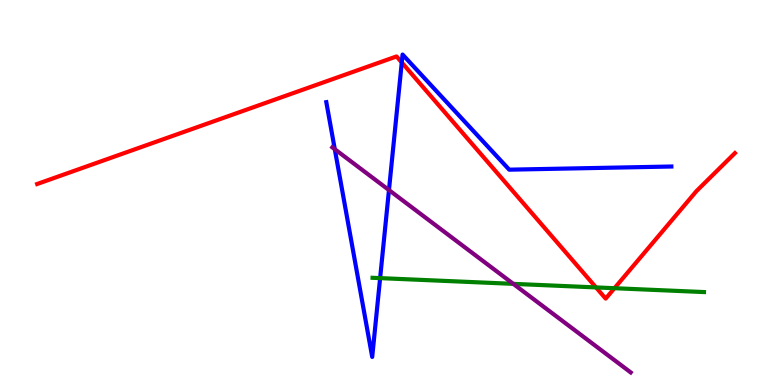[{'lines': ['blue', 'red'], 'intersections': [{'x': 5.18, 'y': 8.38}]}, {'lines': ['green', 'red'], 'intersections': [{'x': 7.69, 'y': 2.53}, {'x': 7.93, 'y': 2.51}]}, {'lines': ['purple', 'red'], 'intersections': []}, {'lines': ['blue', 'green'], 'intersections': [{'x': 4.9, 'y': 2.78}]}, {'lines': ['blue', 'purple'], 'intersections': [{'x': 4.32, 'y': 6.12}, {'x': 5.02, 'y': 5.06}]}, {'lines': ['green', 'purple'], 'intersections': [{'x': 6.62, 'y': 2.63}]}]